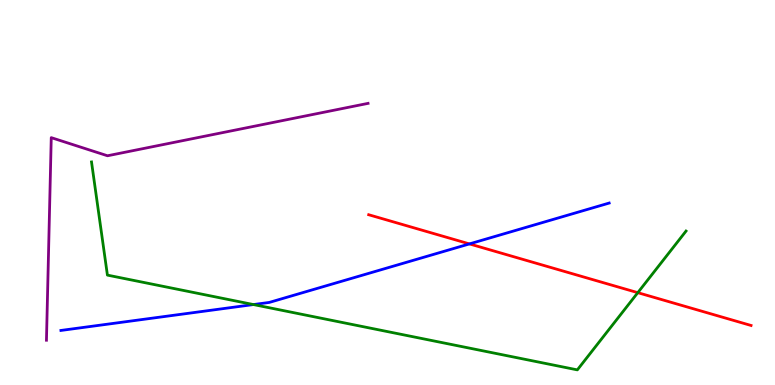[{'lines': ['blue', 'red'], 'intersections': [{'x': 6.06, 'y': 3.66}]}, {'lines': ['green', 'red'], 'intersections': [{'x': 8.23, 'y': 2.4}]}, {'lines': ['purple', 'red'], 'intersections': []}, {'lines': ['blue', 'green'], 'intersections': [{'x': 3.27, 'y': 2.09}]}, {'lines': ['blue', 'purple'], 'intersections': []}, {'lines': ['green', 'purple'], 'intersections': []}]